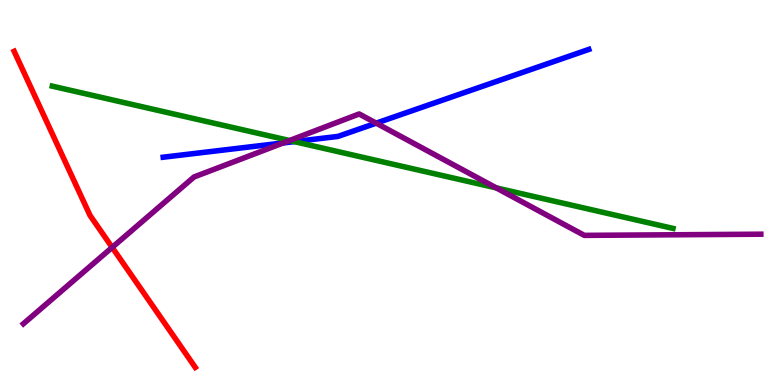[{'lines': ['blue', 'red'], 'intersections': []}, {'lines': ['green', 'red'], 'intersections': []}, {'lines': ['purple', 'red'], 'intersections': [{'x': 1.45, 'y': 3.57}]}, {'lines': ['blue', 'green'], 'intersections': [{'x': 3.8, 'y': 6.32}]}, {'lines': ['blue', 'purple'], 'intersections': [{'x': 3.65, 'y': 6.29}, {'x': 4.85, 'y': 6.8}]}, {'lines': ['green', 'purple'], 'intersections': [{'x': 3.74, 'y': 6.35}, {'x': 6.4, 'y': 5.12}]}]